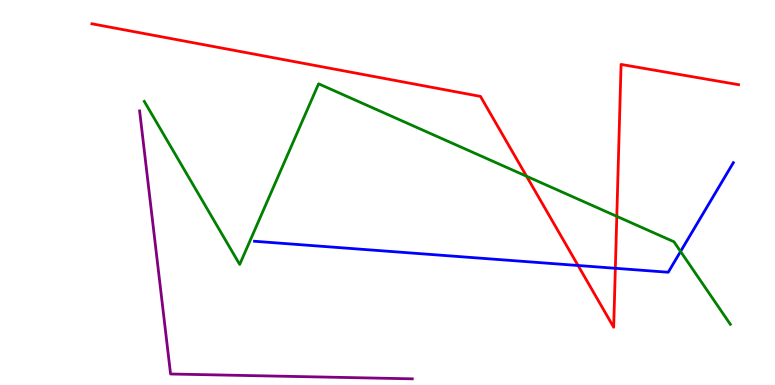[{'lines': ['blue', 'red'], 'intersections': [{'x': 7.46, 'y': 3.1}, {'x': 7.94, 'y': 3.03}]}, {'lines': ['green', 'red'], 'intersections': [{'x': 6.79, 'y': 5.42}, {'x': 7.96, 'y': 4.38}]}, {'lines': ['purple', 'red'], 'intersections': []}, {'lines': ['blue', 'green'], 'intersections': [{'x': 8.78, 'y': 3.47}]}, {'lines': ['blue', 'purple'], 'intersections': []}, {'lines': ['green', 'purple'], 'intersections': []}]